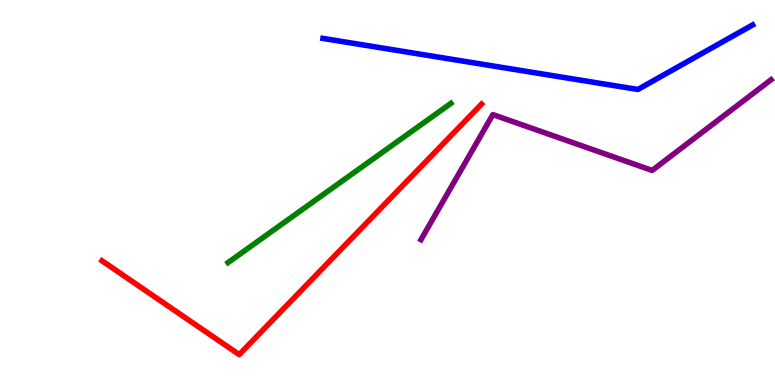[{'lines': ['blue', 'red'], 'intersections': []}, {'lines': ['green', 'red'], 'intersections': []}, {'lines': ['purple', 'red'], 'intersections': []}, {'lines': ['blue', 'green'], 'intersections': []}, {'lines': ['blue', 'purple'], 'intersections': []}, {'lines': ['green', 'purple'], 'intersections': []}]